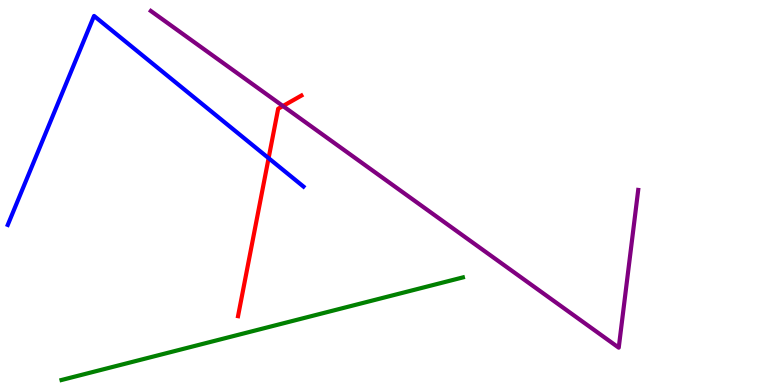[{'lines': ['blue', 'red'], 'intersections': [{'x': 3.47, 'y': 5.89}]}, {'lines': ['green', 'red'], 'intersections': []}, {'lines': ['purple', 'red'], 'intersections': [{'x': 3.65, 'y': 7.25}]}, {'lines': ['blue', 'green'], 'intersections': []}, {'lines': ['blue', 'purple'], 'intersections': []}, {'lines': ['green', 'purple'], 'intersections': []}]